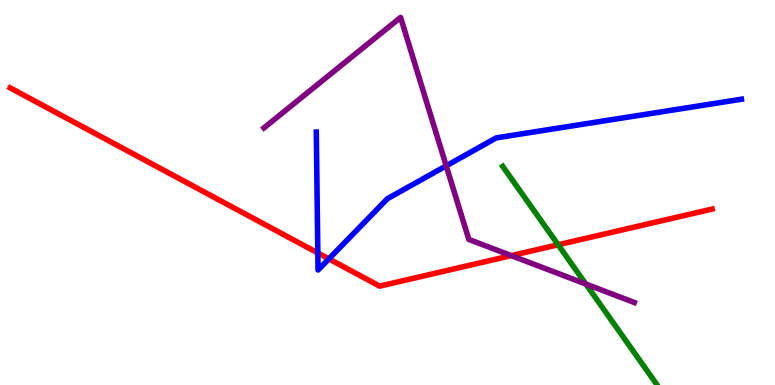[{'lines': ['blue', 'red'], 'intersections': [{'x': 4.1, 'y': 3.43}, {'x': 4.24, 'y': 3.28}]}, {'lines': ['green', 'red'], 'intersections': [{'x': 7.2, 'y': 3.64}]}, {'lines': ['purple', 'red'], 'intersections': [{'x': 6.6, 'y': 3.36}]}, {'lines': ['blue', 'green'], 'intersections': []}, {'lines': ['blue', 'purple'], 'intersections': [{'x': 5.76, 'y': 5.69}]}, {'lines': ['green', 'purple'], 'intersections': [{'x': 7.56, 'y': 2.62}]}]